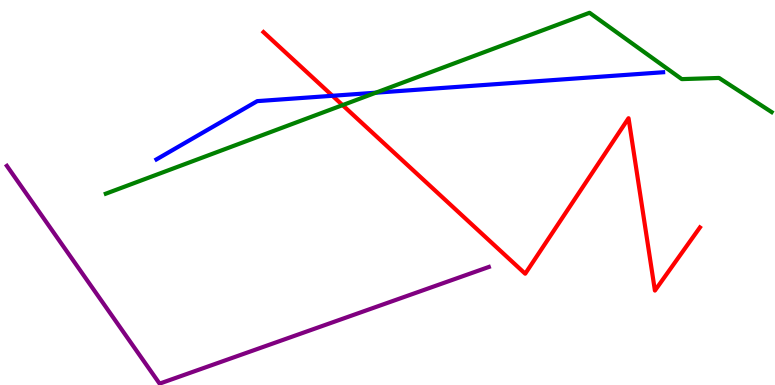[{'lines': ['blue', 'red'], 'intersections': [{'x': 4.29, 'y': 7.51}]}, {'lines': ['green', 'red'], 'intersections': [{'x': 4.42, 'y': 7.27}]}, {'lines': ['purple', 'red'], 'intersections': []}, {'lines': ['blue', 'green'], 'intersections': [{'x': 4.85, 'y': 7.59}]}, {'lines': ['blue', 'purple'], 'intersections': []}, {'lines': ['green', 'purple'], 'intersections': []}]